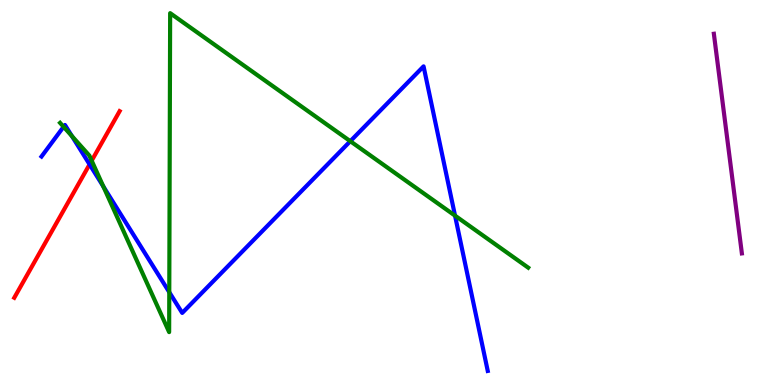[{'lines': ['blue', 'red'], 'intersections': [{'x': 1.16, 'y': 5.73}]}, {'lines': ['green', 'red'], 'intersections': [{'x': 1.18, 'y': 5.83}]}, {'lines': ['purple', 'red'], 'intersections': []}, {'lines': ['blue', 'green'], 'intersections': [{'x': 0.821, 'y': 6.71}, {'x': 0.928, 'y': 6.47}, {'x': 1.33, 'y': 5.16}, {'x': 2.18, 'y': 2.41}, {'x': 4.52, 'y': 6.33}, {'x': 5.87, 'y': 4.4}]}, {'lines': ['blue', 'purple'], 'intersections': []}, {'lines': ['green', 'purple'], 'intersections': []}]